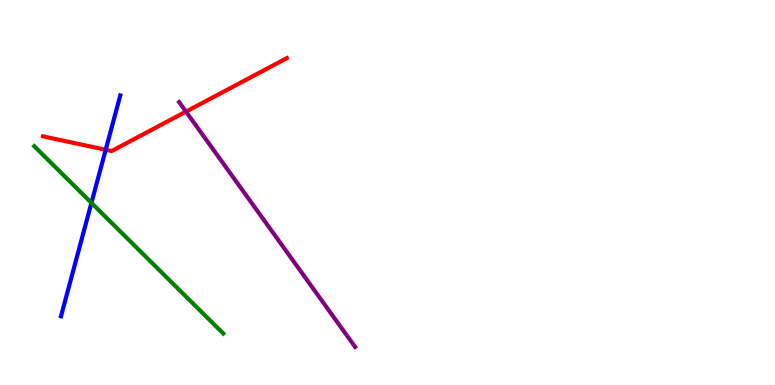[{'lines': ['blue', 'red'], 'intersections': [{'x': 1.36, 'y': 6.11}]}, {'lines': ['green', 'red'], 'intersections': []}, {'lines': ['purple', 'red'], 'intersections': [{'x': 2.4, 'y': 7.1}]}, {'lines': ['blue', 'green'], 'intersections': [{'x': 1.18, 'y': 4.73}]}, {'lines': ['blue', 'purple'], 'intersections': []}, {'lines': ['green', 'purple'], 'intersections': []}]